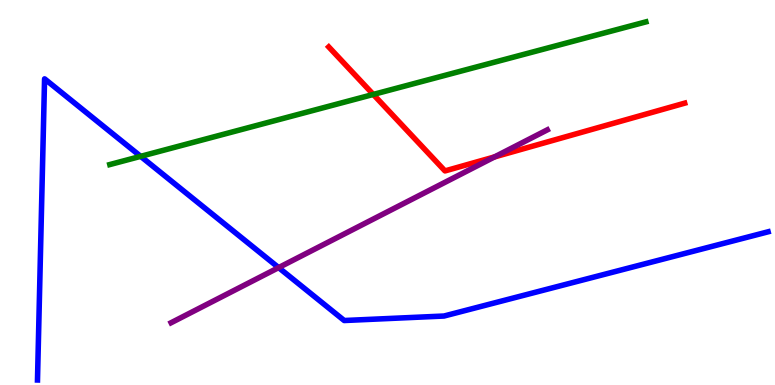[{'lines': ['blue', 'red'], 'intersections': []}, {'lines': ['green', 'red'], 'intersections': [{'x': 4.82, 'y': 7.55}]}, {'lines': ['purple', 'red'], 'intersections': [{'x': 6.38, 'y': 5.92}]}, {'lines': ['blue', 'green'], 'intersections': [{'x': 1.82, 'y': 5.94}]}, {'lines': ['blue', 'purple'], 'intersections': [{'x': 3.6, 'y': 3.05}]}, {'lines': ['green', 'purple'], 'intersections': []}]